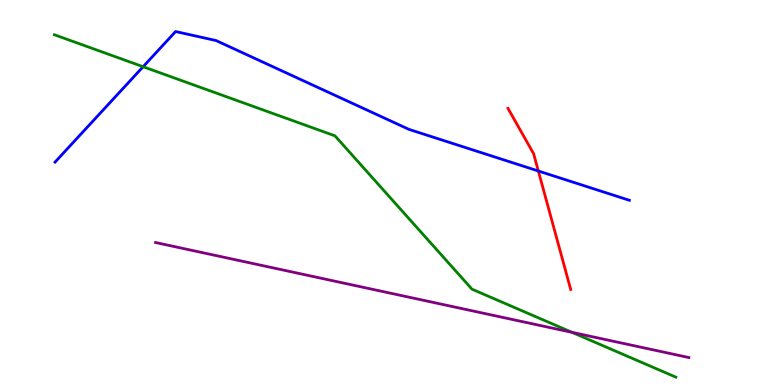[{'lines': ['blue', 'red'], 'intersections': [{'x': 6.95, 'y': 5.56}]}, {'lines': ['green', 'red'], 'intersections': []}, {'lines': ['purple', 'red'], 'intersections': []}, {'lines': ['blue', 'green'], 'intersections': [{'x': 1.85, 'y': 8.27}]}, {'lines': ['blue', 'purple'], 'intersections': []}, {'lines': ['green', 'purple'], 'intersections': [{'x': 7.38, 'y': 1.37}]}]